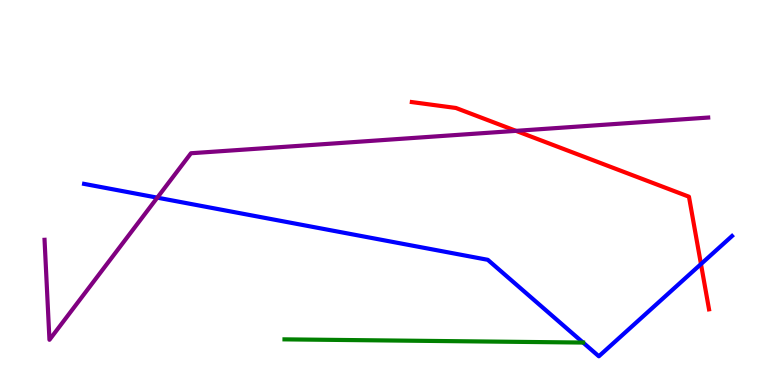[{'lines': ['blue', 'red'], 'intersections': [{'x': 9.04, 'y': 3.14}]}, {'lines': ['green', 'red'], 'intersections': []}, {'lines': ['purple', 'red'], 'intersections': [{'x': 6.66, 'y': 6.6}]}, {'lines': ['blue', 'green'], 'intersections': [{'x': 7.52, 'y': 1.1}]}, {'lines': ['blue', 'purple'], 'intersections': [{'x': 2.03, 'y': 4.87}]}, {'lines': ['green', 'purple'], 'intersections': []}]